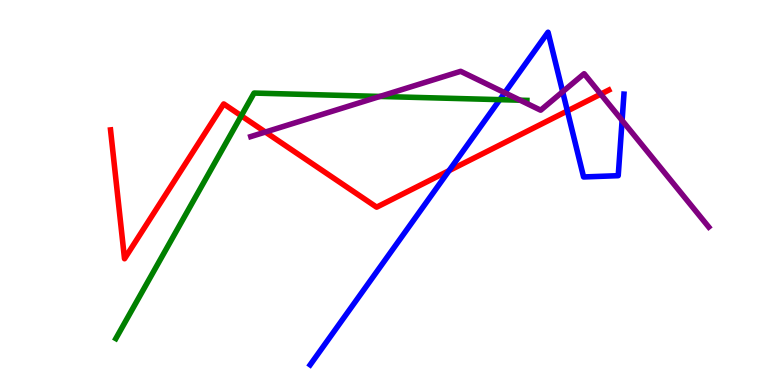[{'lines': ['blue', 'red'], 'intersections': [{'x': 5.79, 'y': 5.57}, {'x': 7.32, 'y': 7.12}]}, {'lines': ['green', 'red'], 'intersections': [{'x': 3.11, 'y': 6.99}]}, {'lines': ['purple', 'red'], 'intersections': [{'x': 3.42, 'y': 6.57}, {'x': 7.75, 'y': 7.55}]}, {'lines': ['blue', 'green'], 'intersections': [{'x': 6.45, 'y': 7.41}]}, {'lines': ['blue', 'purple'], 'intersections': [{'x': 6.51, 'y': 7.59}, {'x': 7.26, 'y': 7.62}, {'x': 8.03, 'y': 6.87}]}, {'lines': ['green', 'purple'], 'intersections': [{'x': 4.9, 'y': 7.5}, {'x': 6.71, 'y': 7.4}]}]